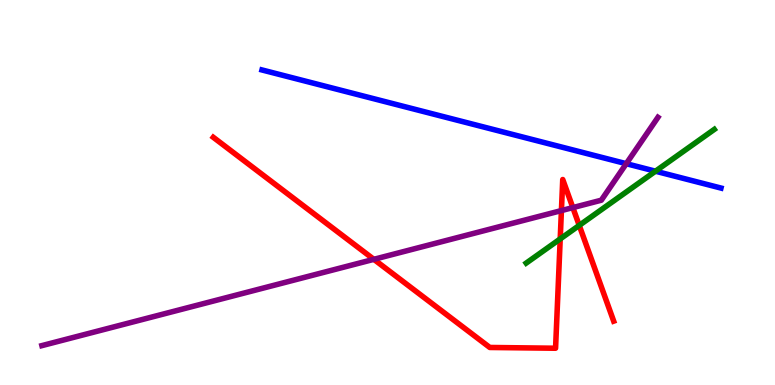[{'lines': ['blue', 'red'], 'intersections': []}, {'lines': ['green', 'red'], 'intersections': [{'x': 7.23, 'y': 3.79}, {'x': 7.47, 'y': 4.15}]}, {'lines': ['purple', 'red'], 'intersections': [{'x': 4.82, 'y': 3.26}, {'x': 7.24, 'y': 4.53}, {'x': 7.39, 'y': 4.61}]}, {'lines': ['blue', 'green'], 'intersections': [{'x': 8.46, 'y': 5.55}]}, {'lines': ['blue', 'purple'], 'intersections': [{'x': 8.08, 'y': 5.75}]}, {'lines': ['green', 'purple'], 'intersections': []}]